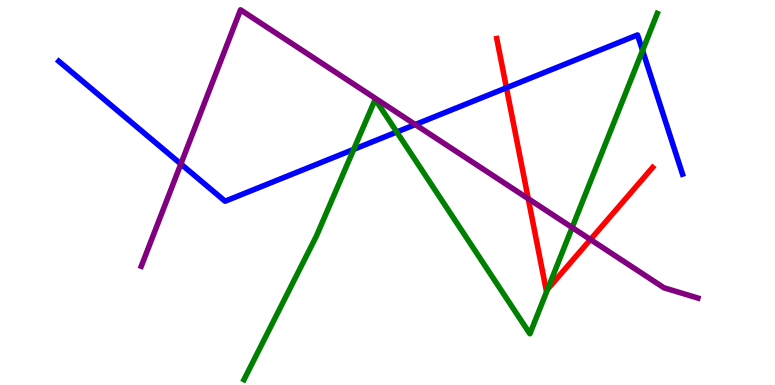[{'lines': ['blue', 'red'], 'intersections': [{'x': 6.53, 'y': 7.72}]}, {'lines': ['green', 'red'], 'intersections': [{'x': 7.07, 'y': 2.49}]}, {'lines': ['purple', 'red'], 'intersections': [{'x': 6.82, 'y': 4.84}, {'x': 7.62, 'y': 3.78}]}, {'lines': ['blue', 'green'], 'intersections': [{'x': 4.56, 'y': 6.12}, {'x': 5.12, 'y': 6.57}, {'x': 8.29, 'y': 8.69}]}, {'lines': ['blue', 'purple'], 'intersections': [{'x': 2.33, 'y': 5.74}, {'x': 5.36, 'y': 6.77}]}, {'lines': ['green', 'purple'], 'intersections': [{'x': 7.38, 'y': 4.09}]}]